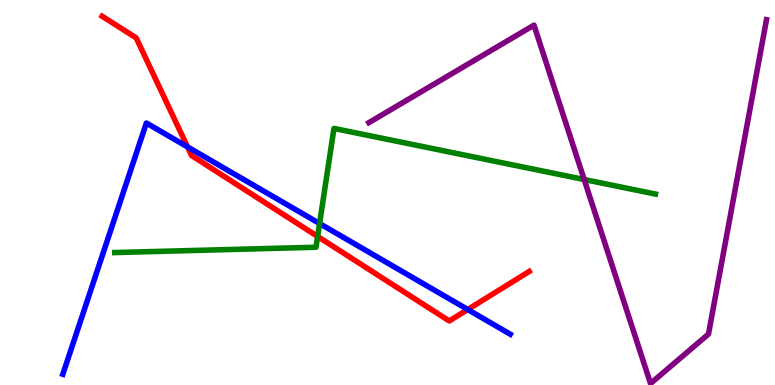[{'lines': ['blue', 'red'], 'intersections': [{'x': 2.42, 'y': 6.18}, {'x': 6.04, 'y': 1.96}]}, {'lines': ['green', 'red'], 'intersections': [{'x': 4.1, 'y': 3.86}]}, {'lines': ['purple', 'red'], 'intersections': []}, {'lines': ['blue', 'green'], 'intersections': [{'x': 4.12, 'y': 4.19}]}, {'lines': ['blue', 'purple'], 'intersections': []}, {'lines': ['green', 'purple'], 'intersections': [{'x': 7.54, 'y': 5.34}]}]